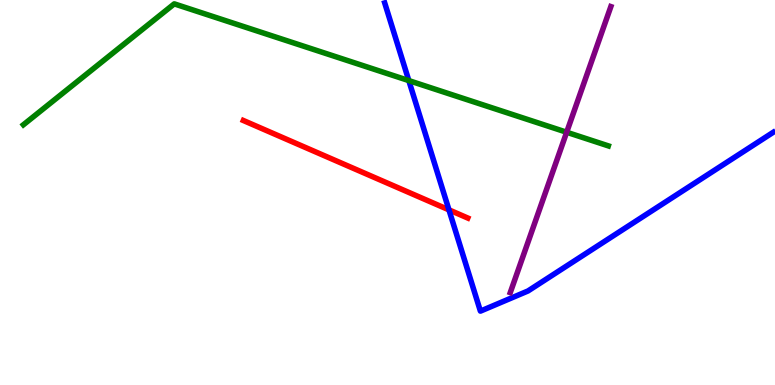[{'lines': ['blue', 'red'], 'intersections': [{'x': 5.79, 'y': 4.55}]}, {'lines': ['green', 'red'], 'intersections': []}, {'lines': ['purple', 'red'], 'intersections': []}, {'lines': ['blue', 'green'], 'intersections': [{'x': 5.28, 'y': 7.91}]}, {'lines': ['blue', 'purple'], 'intersections': []}, {'lines': ['green', 'purple'], 'intersections': [{'x': 7.31, 'y': 6.57}]}]